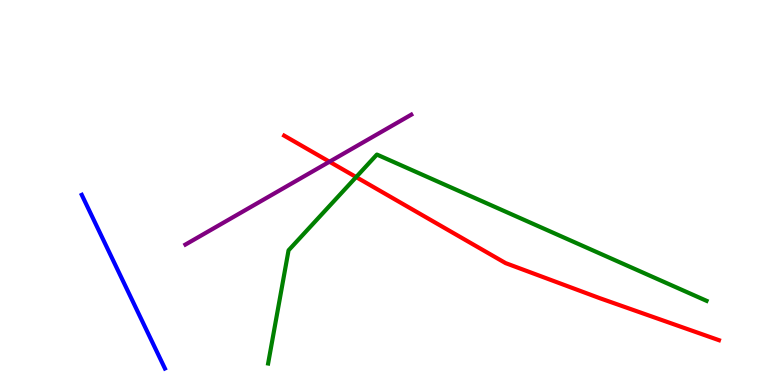[{'lines': ['blue', 'red'], 'intersections': []}, {'lines': ['green', 'red'], 'intersections': [{'x': 4.6, 'y': 5.4}]}, {'lines': ['purple', 'red'], 'intersections': [{'x': 4.25, 'y': 5.8}]}, {'lines': ['blue', 'green'], 'intersections': []}, {'lines': ['blue', 'purple'], 'intersections': []}, {'lines': ['green', 'purple'], 'intersections': []}]